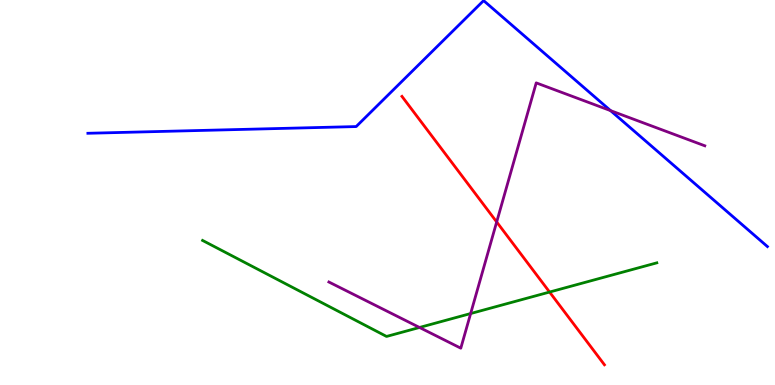[{'lines': ['blue', 'red'], 'intersections': []}, {'lines': ['green', 'red'], 'intersections': [{'x': 7.09, 'y': 2.41}]}, {'lines': ['purple', 'red'], 'intersections': [{'x': 6.41, 'y': 4.23}]}, {'lines': ['blue', 'green'], 'intersections': []}, {'lines': ['blue', 'purple'], 'intersections': [{'x': 7.88, 'y': 7.13}]}, {'lines': ['green', 'purple'], 'intersections': [{'x': 5.41, 'y': 1.49}, {'x': 6.07, 'y': 1.86}]}]